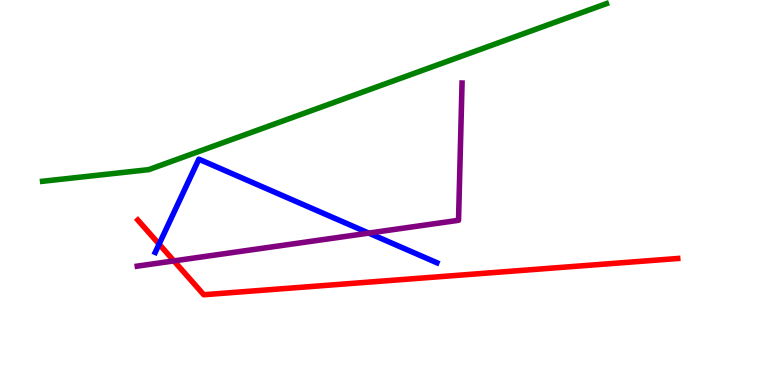[{'lines': ['blue', 'red'], 'intersections': [{'x': 2.05, 'y': 3.66}]}, {'lines': ['green', 'red'], 'intersections': []}, {'lines': ['purple', 'red'], 'intersections': [{'x': 2.24, 'y': 3.22}]}, {'lines': ['blue', 'green'], 'intersections': []}, {'lines': ['blue', 'purple'], 'intersections': [{'x': 4.76, 'y': 3.95}]}, {'lines': ['green', 'purple'], 'intersections': []}]